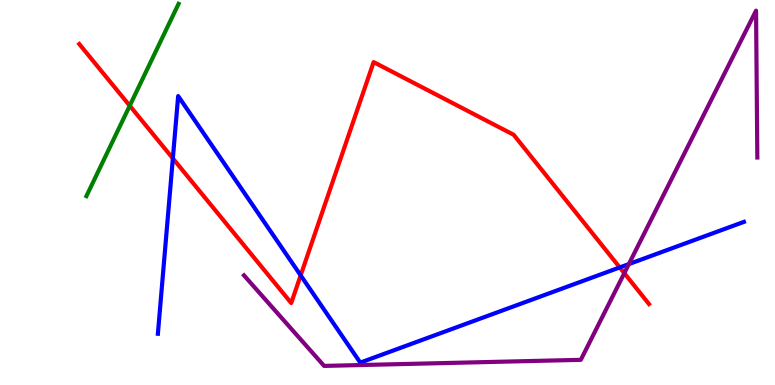[{'lines': ['blue', 'red'], 'intersections': [{'x': 2.23, 'y': 5.89}, {'x': 3.88, 'y': 2.85}, {'x': 8.0, 'y': 3.05}]}, {'lines': ['green', 'red'], 'intersections': [{'x': 1.67, 'y': 7.25}]}, {'lines': ['purple', 'red'], 'intersections': [{'x': 8.06, 'y': 2.9}]}, {'lines': ['blue', 'green'], 'intersections': []}, {'lines': ['blue', 'purple'], 'intersections': [{'x': 8.11, 'y': 3.14}]}, {'lines': ['green', 'purple'], 'intersections': []}]